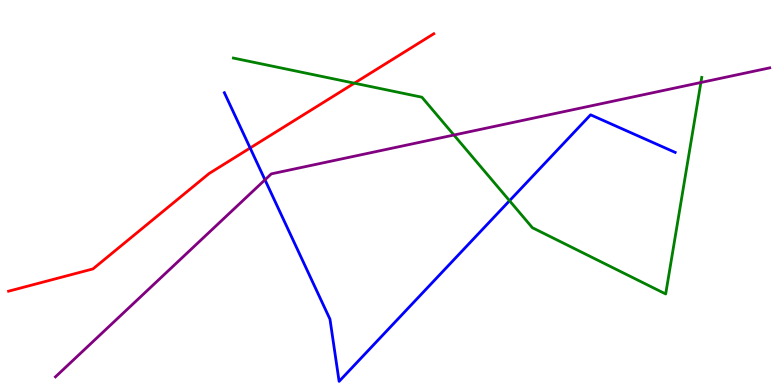[{'lines': ['blue', 'red'], 'intersections': [{'x': 3.23, 'y': 6.16}]}, {'lines': ['green', 'red'], 'intersections': [{'x': 4.57, 'y': 7.84}]}, {'lines': ['purple', 'red'], 'intersections': []}, {'lines': ['blue', 'green'], 'intersections': [{'x': 6.57, 'y': 4.79}]}, {'lines': ['blue', 'purple'], 'intersections': [{'x': 3.42, 'y': 5.33}]}, {'lines': ['green', 'purple'], 'intersections': [{'x': 5.86, 'y': 6.49}, {'x': 9.04, 'y': 7.86}]}]